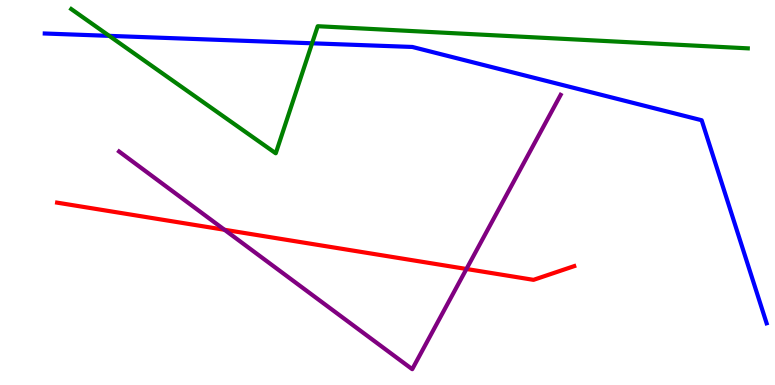[{'lines': ['blue', 'red'], 'intersections': []}, {'lines': ['green', 'red'], 'intersections': []}, {'lines': ['purple', 'red'], 'intersections': [{'x': 2.9, 'y': 4.03}, {'x': 6.02, 'y': 3.01}]}, {'lines': ['blue', 'green'], 'intersections': [{'x': 1.41, 'y': 9.07}, {'x': 4.03, 'y': 8.88}]}, {'lines': ['blue', 'purple'], 'intersections': []}, {'lines': ['green', 'purple'], 'intersections': []}]